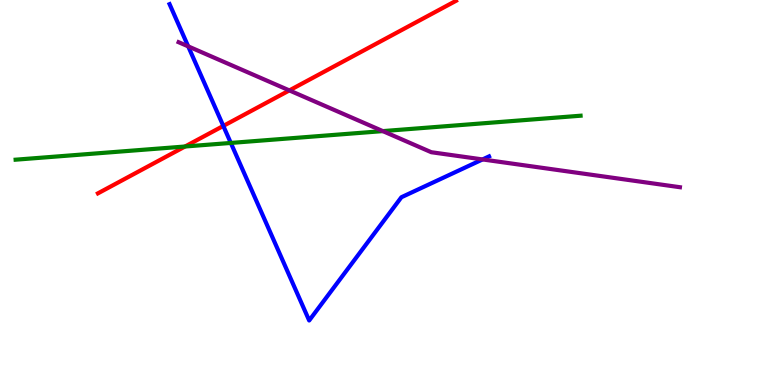[{'lines': ['blue', 'red'], 'intersections': [{'x': 2.88, 'y': 6.73}]}, {'lines': ['green', 'red'], 'intersections': [{'x': 2.39, 'y': 6.19}]}, {'lines': ['purple', 'red'], 'intersections': [{'x': 3.73, 'y': 7.65}]}, {'lines': ['blue', 'green'], 'intersections': [{'x': 2.98, 'y': 6.29}]}, {'lines': ['blue', 'purple'], 'intersections': [{'x': 2.43, 'y': 8.8}, {'x': 6.23, 'y': 5.86}]}, {'lines': ['green', 'purple'], 'intersections': [{'x': 4.94, 'y': 6.59}]}]